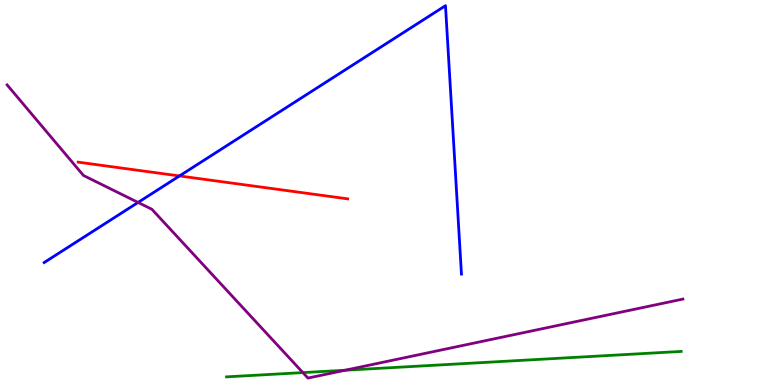[{'lines': ['blue', 'red'], 'intersections': [{'x': 2.32, 'y': 5.43}]}, {'lines': ['green', 'red'], 'intersections': []}, {'lines': ['purple', 'red'], 'intersections': []}, {'lines': ['blue', 'green'], 'intersections': []}, {'lines': ['blue', 'purple'], 'intersections': [{'x': 1.78, 'y': 4.74}]}, {'lines': ['green', 'purple'], 'intersections': [{'x': 3.91, 'y': 0.322}, {'x': 4.45, 'y': 0.384}]}]